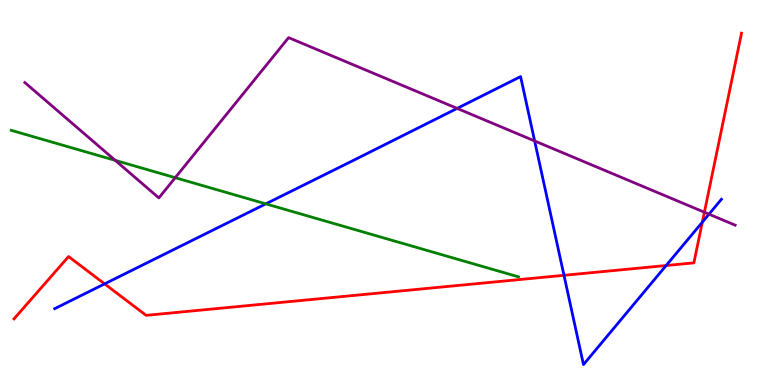[{'lines': ['blue', 'red'], 'intersections': [{'x': 1.35, 'y': 2.63}, {'x': 7.28, 'y': 2.85}, {'x': 8.6, 'y': 3.1}, {'x': 9.06, 'y': 4.23}]}, {'lines': ['green', 'red'], 'intersections': []}, {'lines': ['purple', 'red'], 'intersections': [{'x': 9.09, 'y': 4.49}]}, {'lines': ['blue', 'green'], 'intersections': [{'x': 3.43, 'y': 4.7}]}, {'lines': ['blue', 'purple'], 'intersections': [{'x': 5.9, 'y': 7.18}, {'x': 6.9, 'y': 6.34}, {'x': 9.15, 'y': 4.44}]}, {'lines': ['green', 'purple'], 'intersections': [{'x': 1.49, 'y': 5.83}, {'x': 2.26, 'y': 5.38}]}]